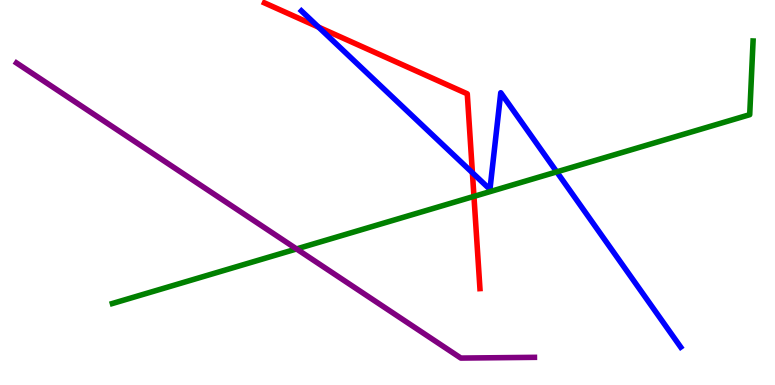[{'lines': ['blue', 'red'], 'intersections': [{'x': 4.11, 'y': 9.3}, {'x': 6.1, 'y': 5.51}]}, {'lines': ['green', 'red'], 'intersections': [{'x': 6.12, 'y': 4.9}]}, {'lines': ['purple', 'red'], 'intersections': []}, {'lines': ['blue', 'green'], 'intersections': [{'x': 7.18, 'y': 5.54}]}, {'lines': ['blue', 'purple'], 'intersections': []}, {'lines': ['green', 'purple'], 'intersections': [{'x': 3.83, 'y': 3.53}]}]